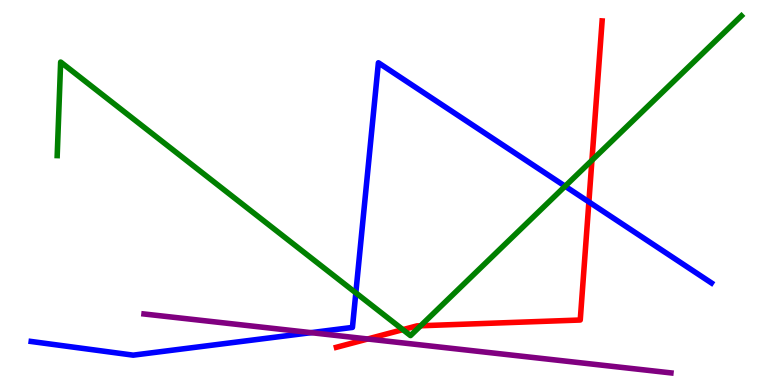[{'lines': ['blue', 'red'], 'intersections': [{'x': 7.6, 'y': 4.76}]}, {'lines': ['green', 'red'], 'intersections': [{'x': 5.2, 'y': 1.44}, {'x': 5.43, 'y': 1.54}, {'x': 7.64, 'y': 5.84}]}, {'lines': ['purple', 'red'], 'intersections': [{'x': 4.74, 'y': 1.2}]}, {'lines': ['blue', 'green'], 'intersections': [{'x': 4.59, 'y': 2.39}, {'x': 7.29, 'y': 5.16}]}, {'lines': ['blue', 'purple'], 'intersections': [{'x': 4.01, 'y': 1.36}]}, {'lines': ['green', 'purple'], 'intersections': []}]